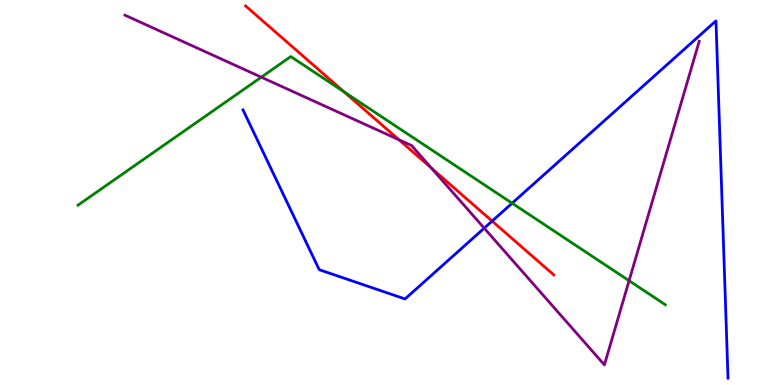[{'lines': ['blue', 'red'], 'intersections': [{'x': 6.35, 'y': 4.26}]}, {'lines': ['green', 'red'], 'intersections': [{'x': 4.44, 'y': 7.61}]}, {'lines': ['purple', 'red'], 'intersections': [{'x': 5.15, 'y': 6.37}, {'x': 5.57, 'y': 5.63}]}, {'lines': ['blue', 'green'], 'intersections': [{'x': 6.61, 'y': 4.72}]}, {'lines': ['blue', 'purple'], 'intersections': [{'x': 6.25, 'y': 4.07}]}, {'lines': ['green', 'purple'], 'intersections': [{'x': 3.37, 'y': 8.0}, {'x': 8.12, 'y': 2.71}]}]